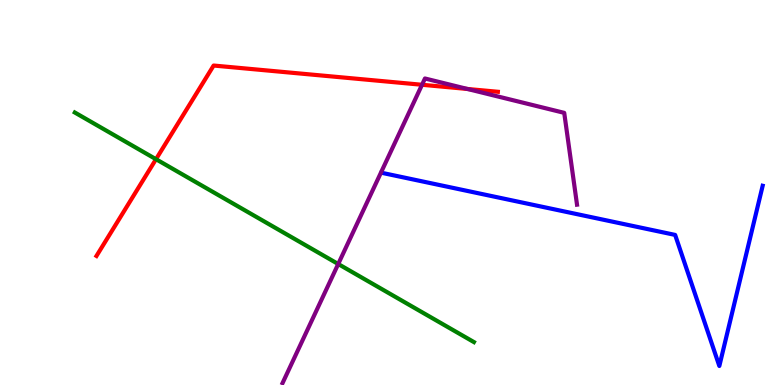[{'lines': ['blue', 'red'], 'intersections': []}, {'lines': ['green', 'red'], 'intersections': [{'x': 2.01, 'y': 5.86}]}, {'lines': ['purple', 'red'], 'intersections': [{'x': 5.45, 'y': 7.8}, {'x': 6.03, 'y': 7.69}]}, {'lines': ['blue', 'green'], 'intersections': []}, {'lines': ['blue', 'purple'], 'intersections': []}, {'lines': ['green', 'purple'], 'intersections': [{'x': 4.36, 'y': 3.14}]}]